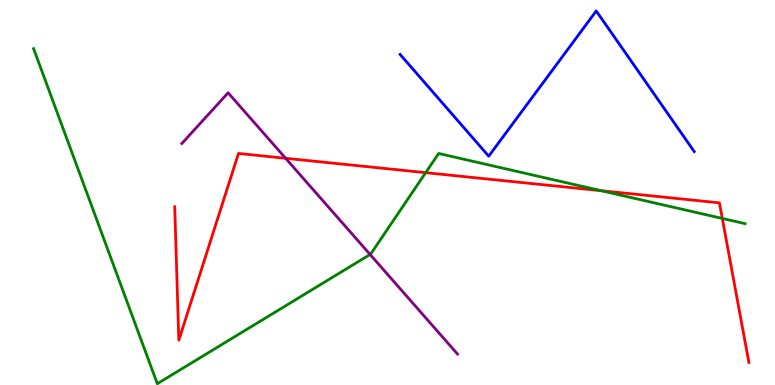[{'lines': ['blue', 'red'], 'intersections': []}, {'lines': ['green', 'red'], 'intersections': [{'x': 5.49, 'y': 5.52}, {'x': 7.76, 'y': 5.05}, {'x': 9.32, 'y': 4.33}]}, {'lines': ['purple', 'red'], 'intersections': [{'x': 3.69, 'y': 5.89}]}, {'lines': ['blue', 'green'], 'intersections': []}, {'lines': ['blue', 'purple'], 'intersections': []}, {'lines': ['green', 'purple'], 'intersections': [{'x': 4.78, 'y': 3.39}]}]